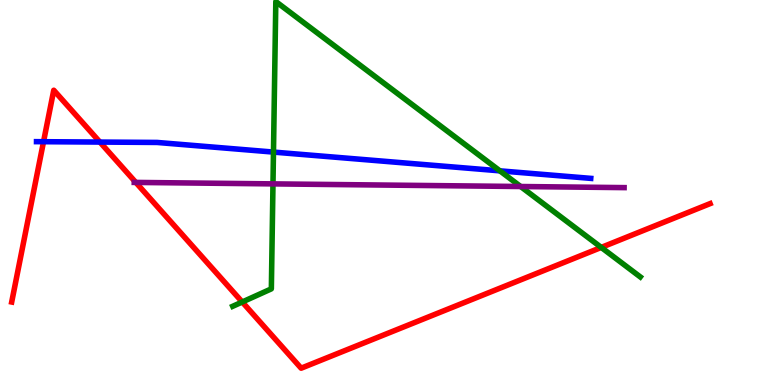[{'lines': ['blue', 'red'], 'intersections': [{'x': 0.562, 'y': 6.32}, {'x': 1.29, 'y': 6.31}]}, {'lines': ['green', 'red'], 'intersections': [{'x': 3.13, 'y': 2.16}, {'x': 7.76, 'y': 3.57}]}, {'lines': ['purple', 'red'], 'intersections': [{'x': 1.75, 'y': 5.26}]}, {'lines': ['blue', 'green'], 'intersections': [{'x': 3.53, 'y': 6.05}, {'x': 6.45, 'y': 5.56}]}, {'lines': ['blue', 'purple'], 'intersections': []}, {'lines': ['green', 'purple'], 'intersections': [{'x': 3.52, 'y': 5.22}, {'x': 6.72, 'y': 5.16}]}]